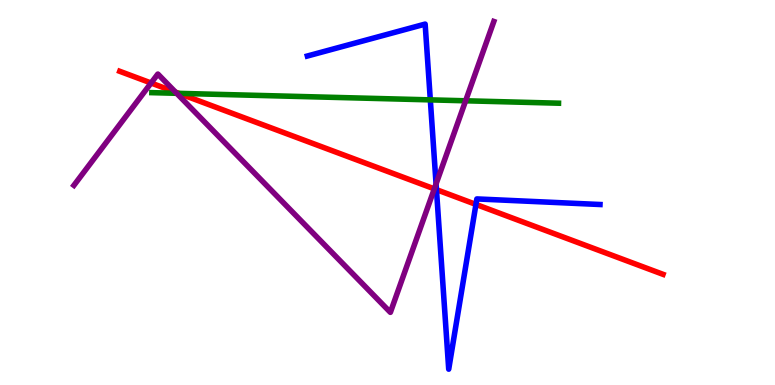[{'lines': ['blue', 'red'], 'intersections': [{'x': 5.63, 'y': 5.07}, {'x': 6.14, 'y': 4.69}]}, {'lines': ['green', 'red'], 'intersections': [{'x': 2.31, 'y': 7.58}]}, {'lines': ['purple', 'red'], 'intersections': [{'x': 1.95, 'y': 7.84}, {'x': 2.26, 'y': 7.61}, {'x': 5.6, 'y': 5.09}]}, {'lines': ['blue', 'green'], 'intersections': [{'x': 5.55, 'y': 7.41}]}, {'lines': ['blue', 'purple'], 'intersections': [{'x': 5.63, 'y': 5.22}]}, {'lines': ['green', 'purple'], 'intersections': [{'x': 2.28, 'y': 7.58}, {'x': 6.01, 'y': 7.38}]}]